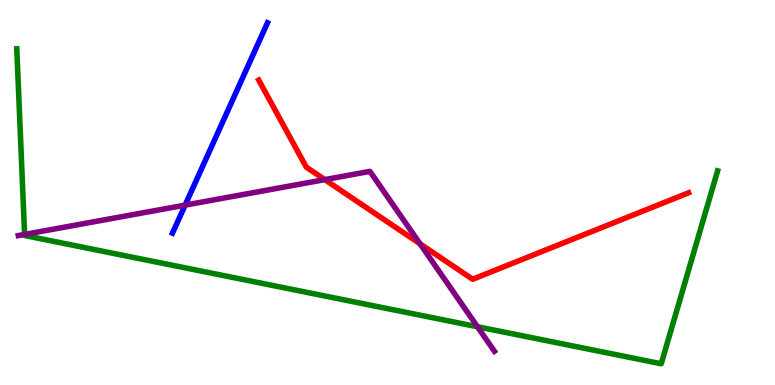[{'lines': ['blue', 'red'], 'intersections': []}, {'lines': ['green', 'red'], 'intersections': []}, {'lines': ['purple', 'red'], 'intersections': [{'x': 4.19, 'y': 5.33}, {'x': 5.42, 'y': 3.67}]}, {'lines': ['blue', 'green'], 'intersections': []}, {'lines': ['blue', 'purple'], 'intersections': [{'x': 2.39, 'y': 4.67}]}, {'lines': ['green', 'purple'], 'intersections': [{'x': 0.317, 'y': 3.91}, {'x': 6.16, 'y': 1.51}]}]